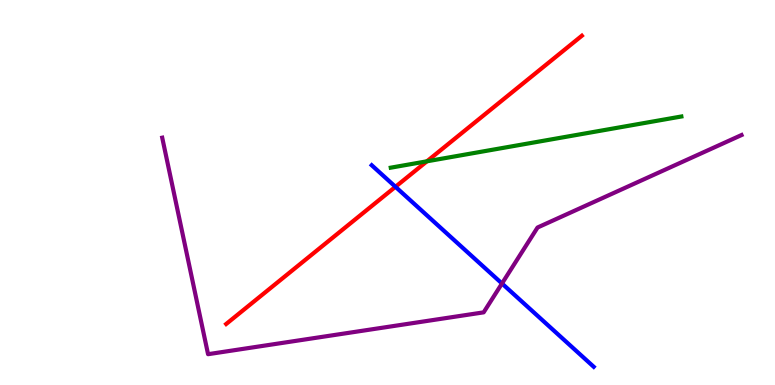[{'lines': ['blue', 'red'], 'intersections': [{'x': 5.1, 'y': 5.15}]}, {'lines': ['green', 'red'], 'intersections': [{'x': 5.51, 'y': 5.81}]}, {'lines': ['purple', 'red'], 'intersections': []}, {'lines': ['blue', 'green'], 'intersections': []}, {'lines': ['blue', 'purple'], 'intersections': [{'x': 6.48, 'y': 2.64}]}, {'lines': ['green', 'purple'], 'intersections': []}]